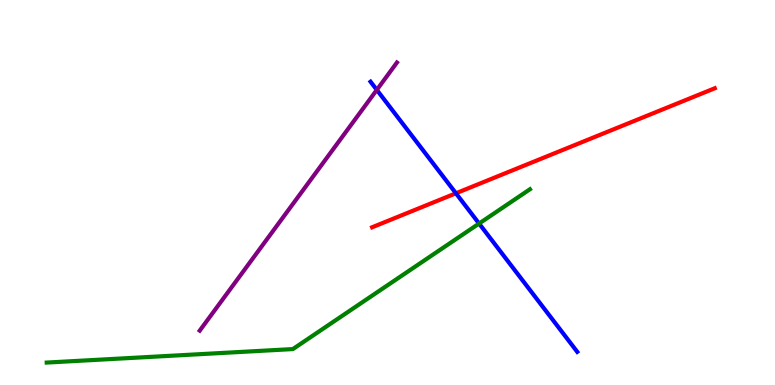[{'lines': ['blue', 'red'], 'intersections': [{'x': 5.88, 'y': 4.98}]}, {'lines': ['green', 'red'], 'intersections': []}, {'lines': ['purple', 'red'], 'intersections': []}, {'lines': ['blue', 'green'], 'intersections': [{'x': 6.18, 'y': 4.19}]}, {'lines': ['blue', 'purple'], 'intersections': [{'x': 4.86, 'y': 7.67}]}, {'lines': ['green', 'purple'], 'intersections': []}]